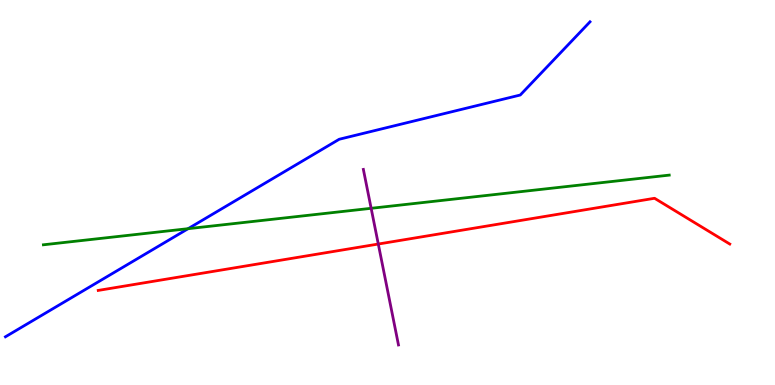[{'lines': ['blue', 'red'], 'intersections': []}, {'lines': ['green', 'red'], 'intersections': []}, {'lines': ['purple', 'red'], 'intersections': [{'x': 4.88, 'y': 3.66}]}, {'lines': ['blue', 'green'], 'intersections': [{'x': 2.43, 'y': 4.06}]}, {'lines': ['blue', 'purple'], 'intersections': []}, {'lines': ['green', 'purple'], 'intersections': [{'x': 4.79, 'y': 4.59}]}]